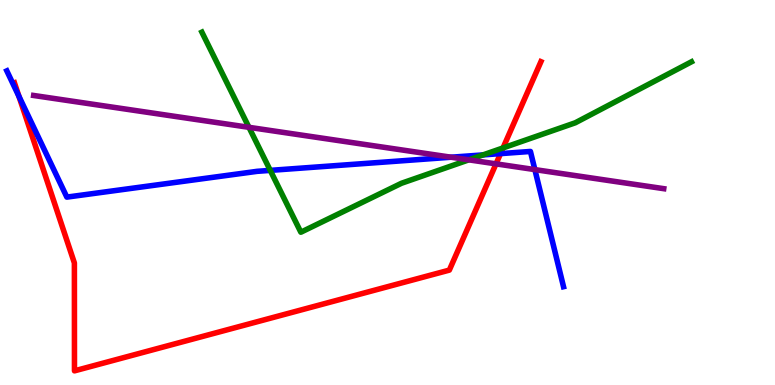[{'lines': ['blue', 'red'], 'intersections': [{'x': 0.245, 'y': 7.5}, {'x': 6.46, 'y': 6.01}]}, {'lines': ['green', 'red'], 'intersections': [{'x': 6.49, 'y': 6.16}]}, {'lines': ['purple', 'red'], 'intersections': [{'x': 6.4, 'y': 5.74}]}, {'lines': ['blue', 'green'], 'intersections': [{'x': 3.49, 'y': 5.57}, {'x': 6.23, 'y': 5.98}]}, {'lines': ['blue', 'purple'], 'intersections': [{'x': 5.82, 'y': 5.92}, {'x': 6.9, 'y': 5.59}]}, {'lines': ['green', 'purple'], 'intersections': [{'x': 3.21, 'y': 6.69}, {'x': 6.05, 'y': 5.85}]}]